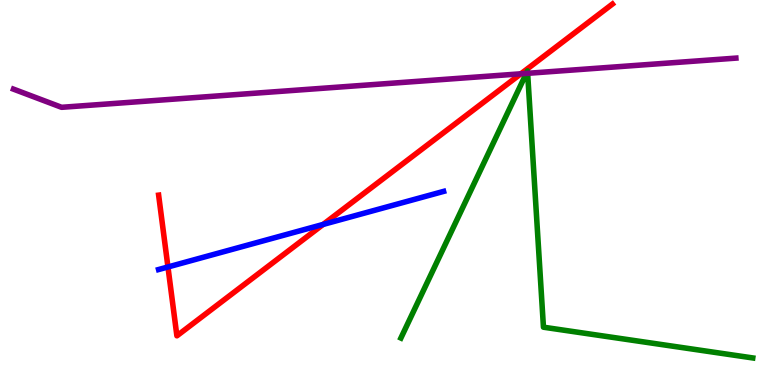[{'lines': ['blue', 'red'], 'intersections': [{'x': 2.17, 'y': 3.07}, {'x': 4.17, 'y': 4.17}]}, {'lines': ['green', 'red'], 'intersections': []}, {'lines': ['purple', 'red'], 'intersections': [{'x': 6.72, 'y': 8.08}]}, {'lines': ['blue', 'green'], 'intersections': []}, {'lines': ['blue', 'purple'], 'intersections': []}, {'lines': ['green', 'purple'], 'intersections': [{'x': 6.79, 'y': 8.09}, {'x': 6.81, 'y': 8.1}]}]